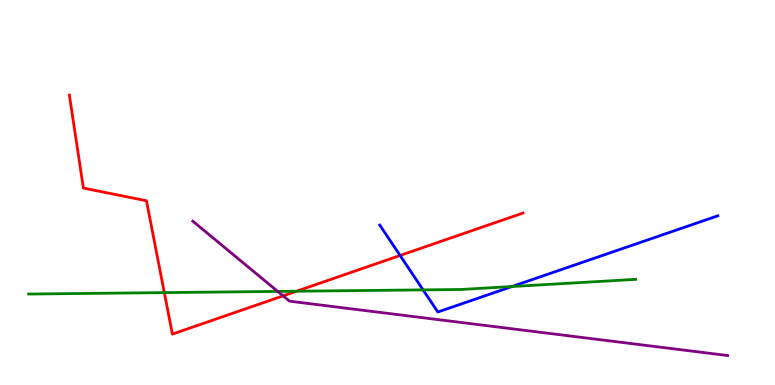[{'lines': ['blue', 'red'], 'intersections': [{'x': 5.16, 'y': 3.36}]}, {'lines': ['green', 'red'], 'intersections': [{'x': 2.12, 'y': 2.4}, {'x': 3.83, 'y': 2.44}]}, {'lines': ['purple', 'red'], 'intersections': [{'x': 3.65, 'y': 2.32}]}, {'lines': ['blue', 'green'], 'intersections': [{'x': 5.46, 'y': 2.47}, {'x': 6.61, 'y': 2.56}]}, {'lines': ['blue', 'purple'], 'intersections': []}, {'lines': ['green', 'purple'], 'intersections': [{'x': 3.58, 'y': 2.43}]}]